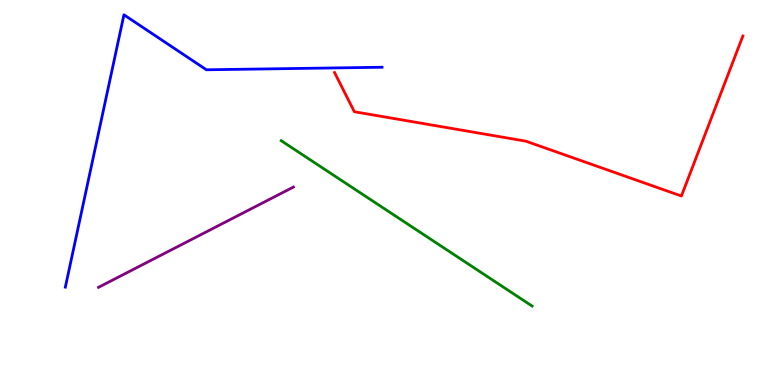[{'lines': ['blue', 'red'], 'intersections': []}, {'lines': ['green', 'red'], 'intersections': []}, {'lines': ['purple', 'red'], 'intersections': []}, {'lines': ['blue', 'green'], 'intersections': []}, {'lines': ['blue', 'purple'], 'intersections': []}, {'lines': ['green', 'purple'], 'intersections': []}]